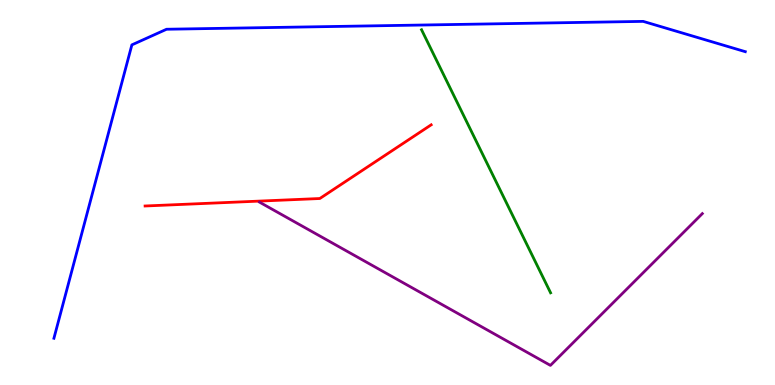[{'lines': ['blue', 'red'], 'intersections': []}, {'lines': ['green', 'red'], 'intersections': []}, {'lines': ['purple', 'red'], 'intersections': []}, {'lines': ['blue', 'green'], 'intersections': []}, {'lines': ['blue', 'purple'], 'intersections': []}, {'lines': ['green', 'purple'], 'intersections': []}]